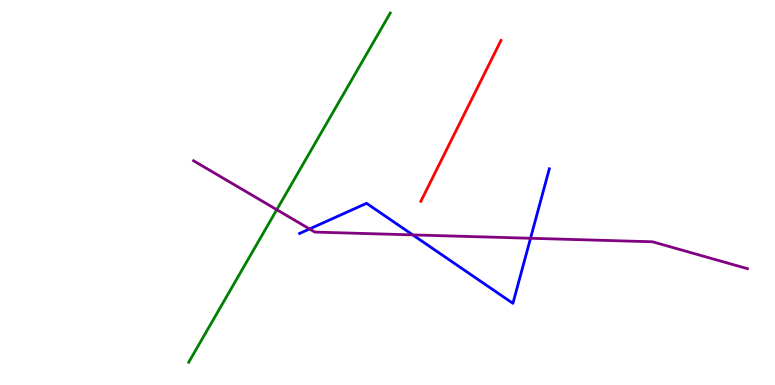[{'lines': ['blue', 'red'], 'intersections': []}, {'lines': ['green', 'red'], 'intersections': []}, {'lines': ['purple', 'red'], 'intersections': []}, {'lines': ['blue', 'green'], 'intersections': []}, {'lines': ['blue', 'purple'], 'intersections': [{'x': 3.99, 'y': 4.05}, {'x': 5.33, 'y': 3.9}, {'x': 6.85, 'y': 3.81}]}, {'lines': ['green', 'purple'], 'intersections': [{'x': 3.57, 'y': 4.55}]}]